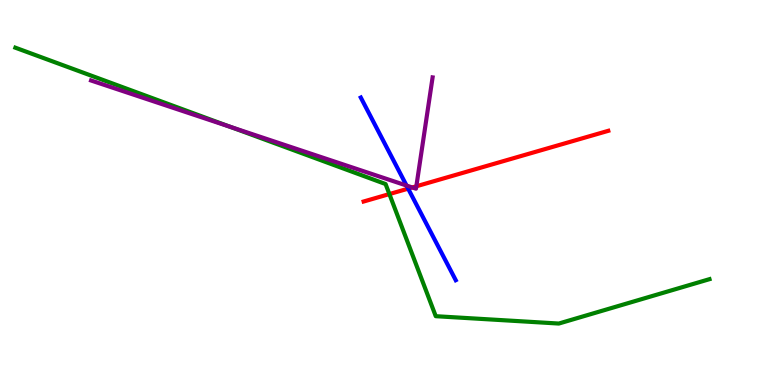[{'lines': ['blue', 'red'], 'intersections': [{'x': 5.27, 'y': 5.1}]}, {'lines': ['green', 'red'], 'intersections': [{'x': 5.02, 'y': 4.96}]}, {'lines': ['purple', 'red'], 'intersections': [{'x': 5.32, 'y': 5.13}, {'x': 5.37, 'y': 5.16}]}, {'lines': ['blue', 'green'], 'intersections': []}, {'lines': ['blue', 'purple'], 'intersections': [{'x': 5.25, 'y': 5.18}]}, {'lines': ['green', 'purple'], 'intersections': [{'x': 2.97, 'y': 6.7}]}]